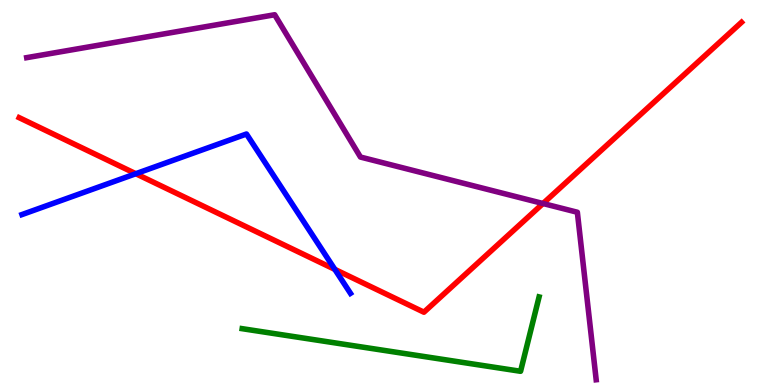[{'lines': ['blue', 'red'], 'intersections': [{'x': 1.75, 'y': 5.49}, {'x': 4.32, 'y': 3.0}]}, {'lines': ['green', 'red'], 'intersections': []}, {'lines': ['purple', 'red'], 'intersections': [{'x': 7.01, 'y': 4.71}]}, {'lines': ['blue', 'green'], 'intersections': []}, {'lines': ['blue', 'purple'], 'intersections': []}, {'lines': ['green', 'purple'], 'intersections': []}]